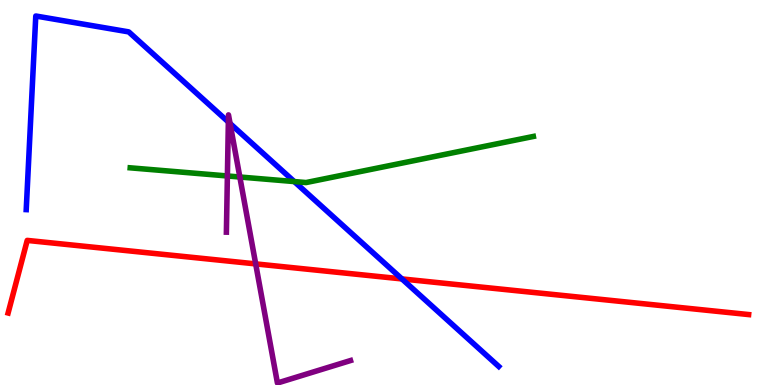[{'lines': ['blue', 'red'], 'intersections': [{'x': 5.19, 'y': 2.76}]}, {'lines': ['green', 'red'], 'intersections': []}, {'lines': ['purple', 'red'], 'intersections': [{'x': 3.3, 'y': 3.15}]}, {'lines': ['blue', 'green'], 'intersections': [{'x': 3.8, 'y': 5.28}]}, {'lines': ['blue', 'purple'], 'intersections': [{'x': 2.95, 'y': 6.83}, {'x': 2.97, 'y': 6.79}]}, {'lines': ['green', 'purple'], 'intersections': [{'x': 2.93, 'y': 5.43}, {'x': 3.09, 'y': 5.4}]}]